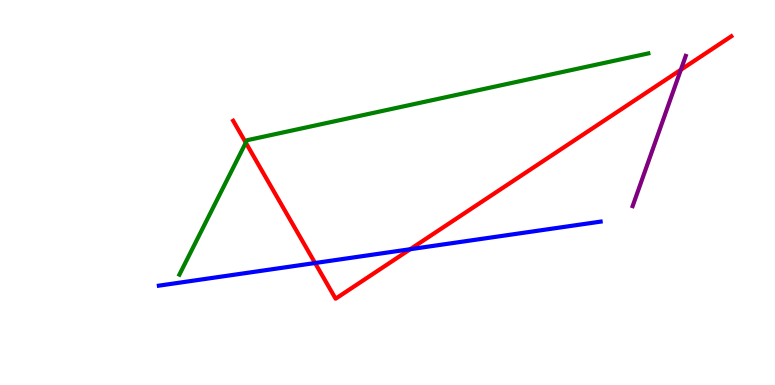[{'lines': ['blue', 'red'], 'intersections': [{'x': 4.07, 'y': 3.17}, {'x': 5.29, 'y': 3.53}]}, {'lines': ['green', 'red'], 'intersections': [{'x': 3.17, 'y': 6.29}]}, {'lines': ['purple', 'red'], 'intersections': [{'x': 8.79, 'y': 8.19}]}, {'lines': ['blue', 'green'], 'intersections': []}, {'lines': ['blue', 'purple'], 'intersections': []}, {'lines': ['green', 'purple'], 'intersections': []}]